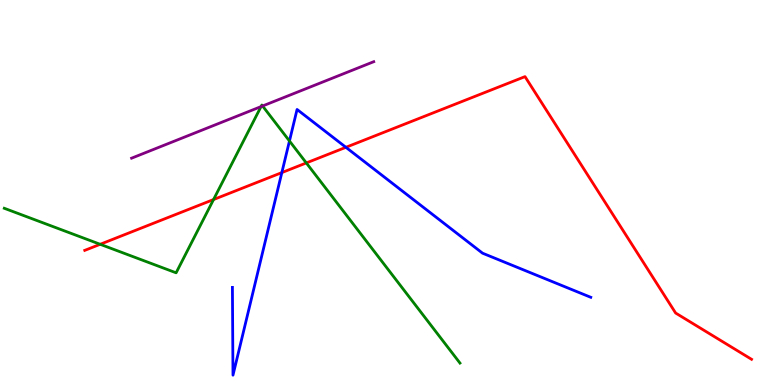[{'lines': ['blue', 'red'], 'intersections': [{'x': 3.64, 'y': 5.52}, {'x': 4.46, 'y': 6.17}]}, {'lines': ['green', 'red'], 'intersections': [{'x': 1.29, 'y': 3.65}, {'x': 2.76, 'y': 4.82}, {'x': 3.95, 'y': 5.77}]}, {'lines': ['purple', 'red'], 'intersections': []}, {'lines': ['blue', 'green'], 'intersections': [{'x': 3.74, 'y': 6.34}]}, {'lines': ['blue', 'purple'], 'intersections': []}, {'lines': ['green', 'purple'], 'intersections': [{'x': 3.37, 'y': 7.23}, {'x': 3.39, 'y': 7.25}]}]